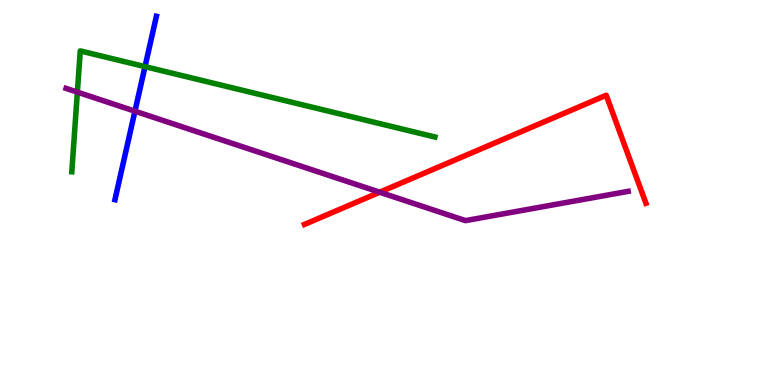[{'lines': ['blue', 'red'], 'intersections': []}, {'lines': ['green', 'red'], 'intersections': []}, {'lines': ['purple', 'red'], 'intersections': [{'x': 4.9, 'y': 5.01}]}, {'lines': ['blue', 'green'], 'intersections': [{'x': 1.87, 'y': 8.27}]}, {'lines': ['blue', 'purple'], 'intersections': [{'x': 1.74, 'y': 7.11}]}, {'lines': ['green', 'purple'], 'intersections': [{'x': 0.998, 'y': 7.61}]}]